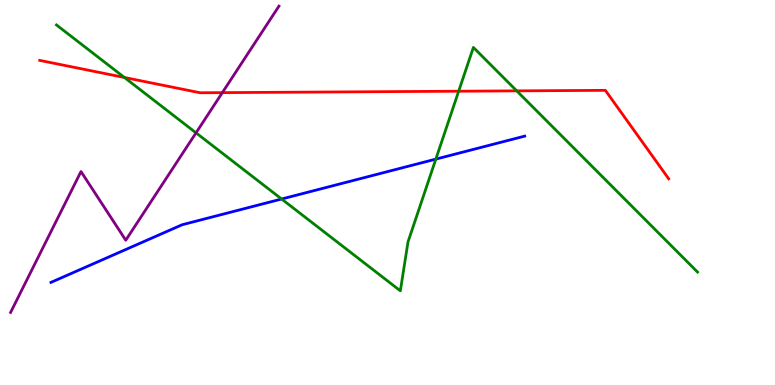[{'lines': ['blue', 'red'], 'intersections': []}, {'lines': ['green', 'red'], 'intersections': [{'x': 1.61, 'y': 7.99}, {'x': 5.92, 'y': 7.63}, {'x': 6.67, 'y': 7.64}]}, {'lines': ['purple', 'red'], 'intersections': [{'x': 2.87, 'y': 7.59}]}, {'lines': ['blue', 'green'], 'intersections': [{'x': 3.63, 'y': 4.83}, {'x': 5.62, 'y': 5.87}]}, {'lines': ['blue', 'purple'], 'intersections': []}, {'lines': ['green', 'purple'], 'intersections': [{'x': 2.53, 'y': 6.55}]}]